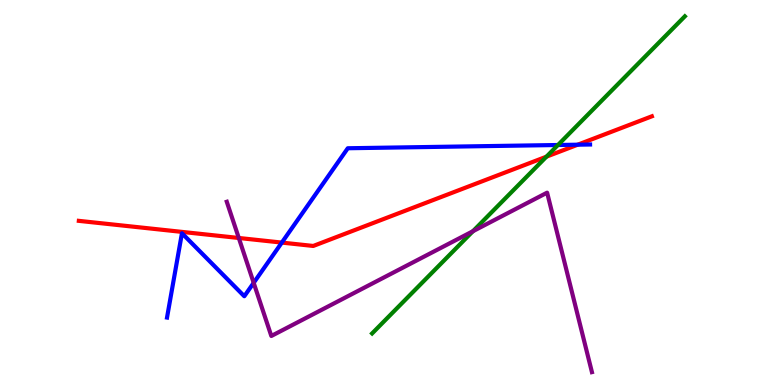[{'lines': ['blue', 'red'], 'intersections': [{'x': 3.64, 'y': 3.7}, {'x': 7.45, 'y': 6.24}]}, {'lines': ['green', 'red'], 'intersections': [{'x': 7.05, 'y': 5.93}]}, {'lines': ['purple', 'red'], 'intersections': [{'x': 3.08, 'y': 3.82}]}, {'lines': ['blue', 'green'], 'intersections': [{'x': 7.2, 'y': 6.23}]}, {'lines': ['blue', 'purple'], 'intersections': [{'x': 3.27, 'y': 2.65}]}, {'lines': ['green', 'purple'], 'intersections': [{'x': 6.1, 'y': 3.99}]}]